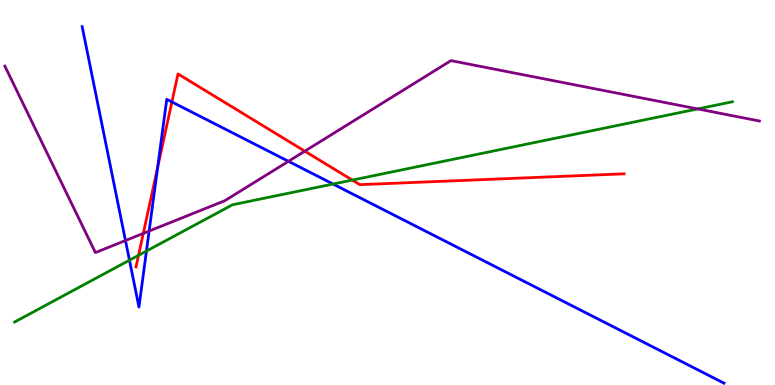[{'lines': ['blue', 'red'], 'intersections': [{'x': 2.03, 'y': 5.65}, {'x': 2.22, 'y': 7.35}]}, {'lines': ['green', 'red'], 'intersections': [{'x': 1.79, 'y': 3.37}, {'x': 4.55, 'y': 5.32}]}, {'lines': ['purple', 'red'], 'intersections': [{'x': 1.85, 'y': 3.94}, {'x': 3.93, 'y': 6.07}]}, {'lines': ['blue', 'green'], 'intersections': [{'x': 1.67, 'y': 3.24}, {'x': 1.89, 'y': 3.48}, {'x': 4.3, 'y': 5.22}]}, {'lines': ['blue', 'purple'], 'intersections': [{'x': 1.62, 'y': 3.75}, {'x': 1.92, 'y': 4.0}, {'x': 3.72, 'y': 5.81}]}, {'lines': ['green', 'purple'], 'intersections': [{'x': 9.0, 'y': 7.17}]}]